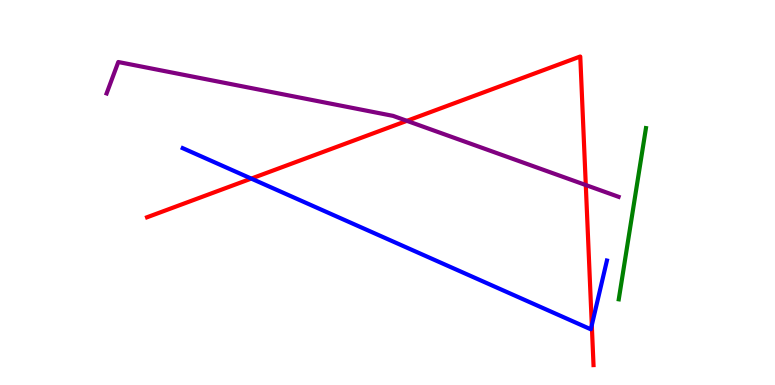[{'lines': ['blue', 'red'], 'intersections': [{'x': 3.24, 'y': 5.36}, {'x': 7.64, 'y': 1.55}]}, {'lines': ['green', 'red'], 'intersections': []}, {'lines': ['purple', 'red'], 'intersections': [{'x': 5.25, 'y': 6.86}, {'x': 7.56, 'y': 5.19}]}, {'lines': ['blue', 'green'], 'intersections': []}, {'lines': ['blue', 'purple'], 'intersections': []}, {'lines': ['green', 'purple'], 'intersections': []}]